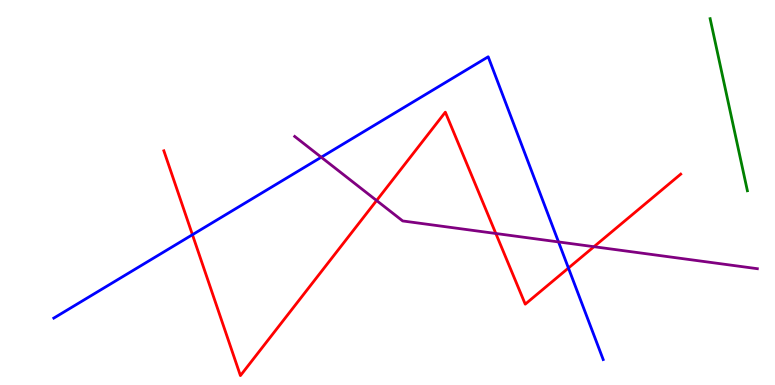[{'lines': ['blue', 'red'], 'intersections': [{'x': 2.48, 'y': 3.9}, {'x': 7.33, 'y': 3.04}]}, {'lines': ['green', 'red'], 'intersections': []}, {'lines': ['purple', 'red'], 'intersections': [{'x': 4.86, 'y': 4.79}, {'x': 6.4, 'y': 3.94}, {'x': 7.66, 'y': 3.59}]}, {'lines': ['blue', 'green'], 'intersections': []}, {'lines': ['blue', 'purple'], 'intersections': [{'x': 4.15, 'y': 5.92}, {'x': 7.21, 'y': 3.72}]}, {'lines': ['green', 'purple'], 'intersections': []}]